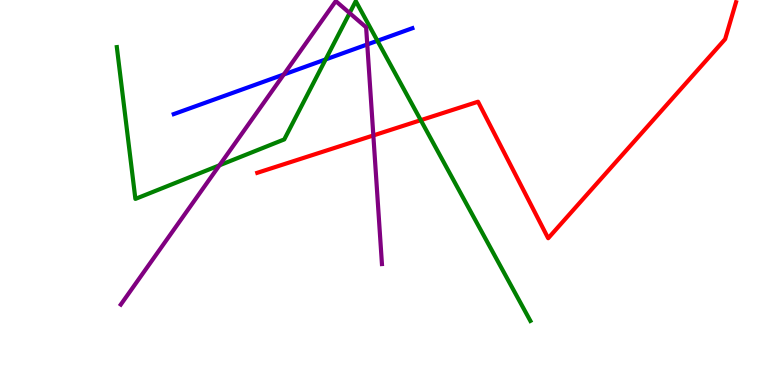[{'lines': ['blue', 'red'], 'intersections': []}, {'lines': ['green', 'red'], 'intersections': [{'x': 5.43, 'y': 6.88}]}, {'lines': ['purple', 'red'], 'intersections': [{'x': 4.82, 'y': 6.48}]}, {'lines': ['blue', 'green'], 'intersections': [{'x': 4.2, 'y': 8.46}, {'x': 4.87, 'y': 8.94}]}, {'lines': ['blue', 'purple'], 'intersections': [{'x': 3.66, 'y': 8.06}, {'x': 4.74, 'y': 8.85}]}, {'lines': ['green', 'purple'], 'intersections': [{'x': 2.83, 'y': 5.71}, {'x': 4.51, 'y': 9.66}]}]